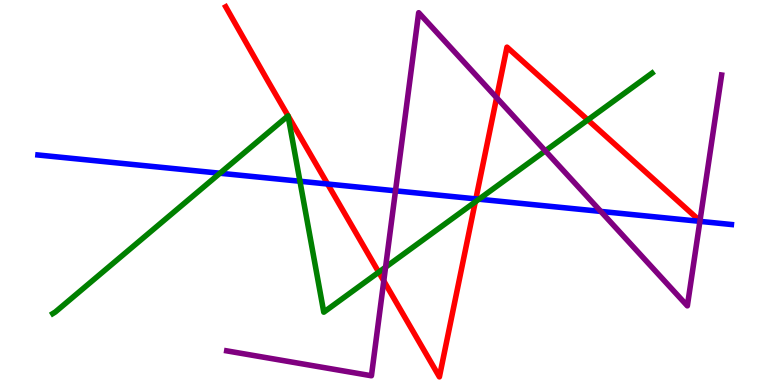[{'lines': ['blue', 'red'], 'intersections': [{'x': 4.23, 'y': 5.22}, {'x': 6.14, 'y': 4.83}]}, {'lines': ['green', 'red'], 'intersections': [{'x': 4.89, 'y': 2.93}, {'x': 6.13, 'y': 4.76}, {'x': 7.58, 'y': 6.89}]}, {'lines': ['purple', 'red'], 'intersections': [{'x': 4.95, 'y': 2.7}, {'x': 6.41, 'y': 7.46}]}, {'lines': ['blue', 'green'], 'intersections': [{'x': 2.84, 'y': 5.5}, {'x': 3.87, 'y': 5.29}, {'x': 6.18, 'y': 4.83}]}, {'lines': ['blue', 'purple'], 'intersections': [{'x': 5.1, 'y': 5.04}, {'x': 7.75, 'y': 4.51}, {'x': 9.03, 'y': 4.25}]}, {'lines': ['green', 'purple'], 'intersections': [{'x': 4.98, 'y': 3.06}, {'x': 7.04, 'y': 6.08}]}]